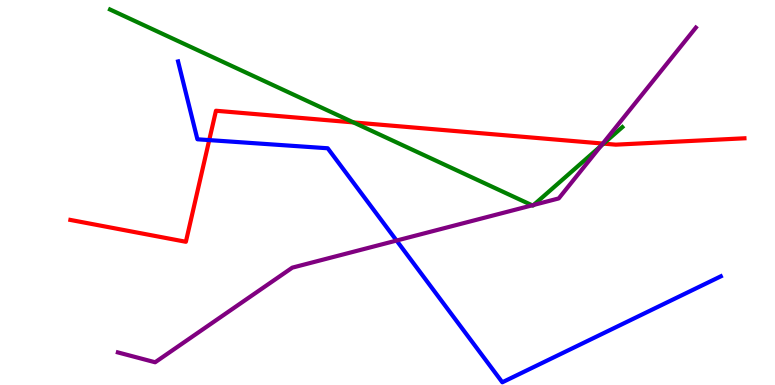[{'lines': ['blue', 'red'], 'intersections': [{'x': 2.7, 'y': 6.36}]}, {'lines': ['green', 'red'], 'intersections': [{'x': 4.56, 'y': 6.82}, {'x': 7.79, 'y': 6.27}]}, {'lines': ['purple', 'red'], 'intersections': [{'x': 7.78, 'y': 6.27}]}, {'lines': ['blue', 'green'], 'intersections': []}, {'lines': ['blue', 'purple'], 'intersections': [{'x': 5.12, 'y': 3.75}]}, {'lines': ['green', 'purple'], 'intersections': [{'x': 6.87, 'y': 4.67}, {'x': 6.89, 'y': 4.68}, {'x': 7.75, 'y': 6.21}]}]